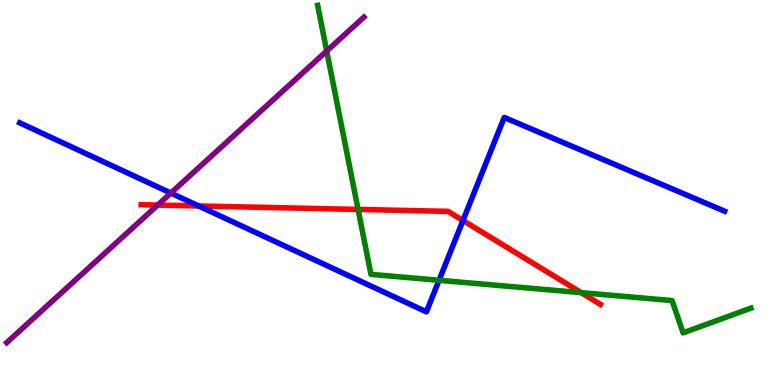[{'lines': ['blue', 'red'], 'intersections': [{'x': 2.56, 'y': 4.65}, {'x': 5.97, 'y': 4.27}]}, {'lines': ['green', 'red'], 'intersections': [{'x': 4.62, 'y': 4.56}, {'x': 7.5, 'y': 2.4}]}, {'lines': ['purple', 'red'], 'intersections': [{'x': 2.03, 'y': 4.67}]}, {'lines': ['blue', 'green'], 'intersections': [{'x': 5.66, 'y': 2.72}]}, {'lines': ['blue', 'purple'], 'intersections': [{'x': 2.2, 'y': 4.99}]}, {'lines': ['green', 'purple'], 'intersections': [{'x': 4.22, 'y': 8.67}]}]